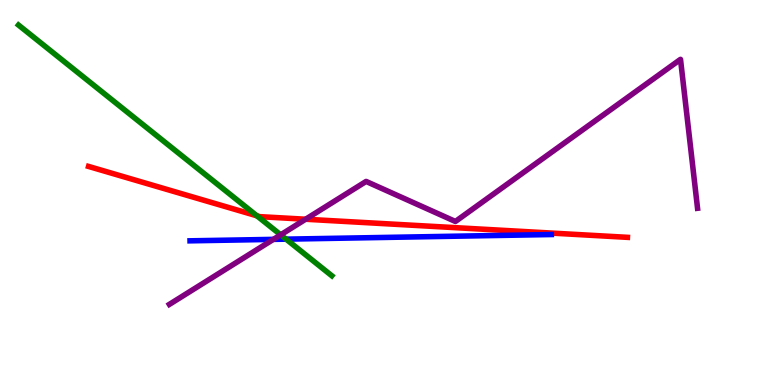[{'lines': ['blue', 'red'], 'intersections': []}, {'lines': ['green', 'red'], 'intersections': [{'x': 3.31, 'y': 4.39}]}, {'lines': ['purple', 'red'], 'intersections': [{'x': 3.94, 'y': 4.31}]}, {'lines': ['blue', 'green'], 'intersections': [{'x': 3.69, 'y': 3.79}]}, {'lines': ['blue', 'purple'], 'intersections': [{'x': 3.53, 'y': 3.78}]}, {'lines': ['green', 'purple'], 'intersections': [{'x': 3.62, 'y': 3.9}]}]